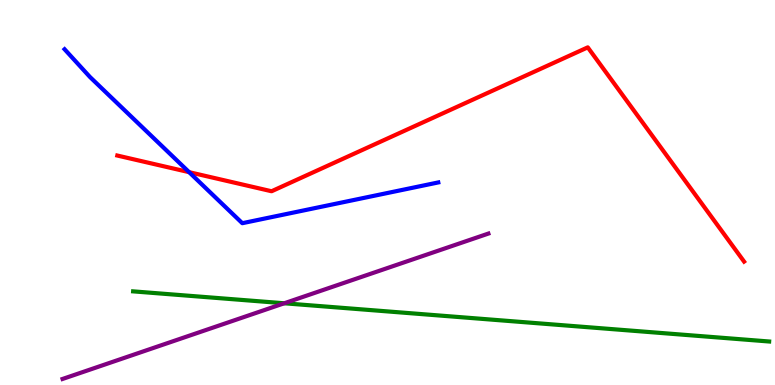[{'lines': ['blue', 'red'], 'intersections': [{'x': 2.44, 'y': 5.53}]}, {'lines': ['green', 'red'], 'intersections': []}, {'lines': ['purple', 'red'], 'intersections': []}, {'lines': ['blue', 'green'], 'intersections': []}, {'lines': ['blue', 'purple'], 'intersections': []}, {'lines': ['green', 'purple'], 'intersections': [{'x': 3.67, 'y': 2.12}]}]